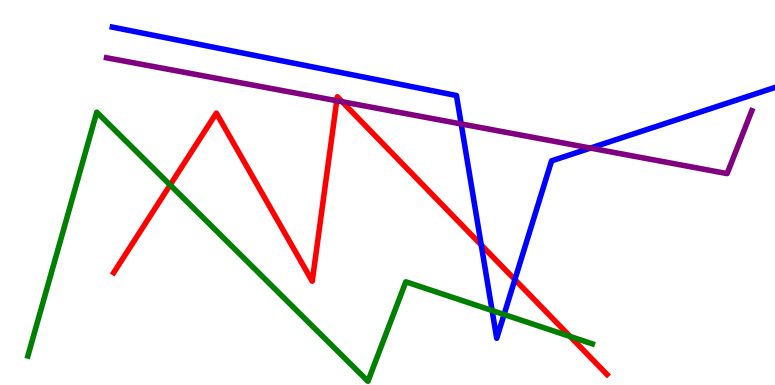[{'lines': ['blue', 'red'], 'intersections': [{'x': 6.21, 'y': 3.64}, {'x': 6.64, 'y': 2.74}]}, {'lines': ['green', 'red'], 'intersections': [{'x': 2.2, 'y': 5.2}, {'x': 7.36, 'y': 1.26}]}, {'lines': ['purple', 'red'], 'intersections': [{'x': 4.35, 'y': 7.38}, {'x': 4.41, 'y': 7.36}]}, {'lines': ['blue', 'green'], 'intersections': [{'x': 6.35, 'y': 1.93}, {'x': 6.5, 'y': 1.83}]}, {'lines': ['blue', 'purple'], 'intersections': [{'x': 5.95, 'y': 6.78}, {'x': 7.62, 'y': 6.15}]}, {'lines': ['green', 'purple'], 'intersections': []}]